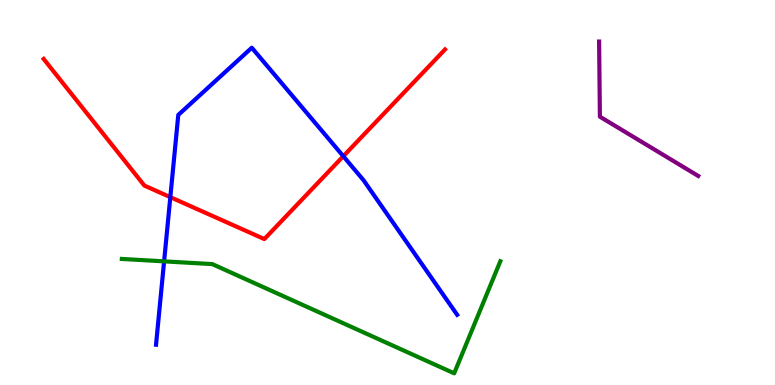[{'lines': ['blue', 'red'], 'intersections': [{'x': 2.2, 'y': 4.88}, {'x': 4.43, 'y': 5.94}]}, {'lines': ['green', 'red'], 'intersections': []}, {'lines': ['purple', 'red'], 'intersections': []}, {'lines': ['blue', 'green'], 'intersections': [{'x': 2.12, 'y': 3.21}]}, {'lines': ['blue', 'purple'], 'intersections': []}, {'lines': ['green', 'purple'], 'intersections': []}]